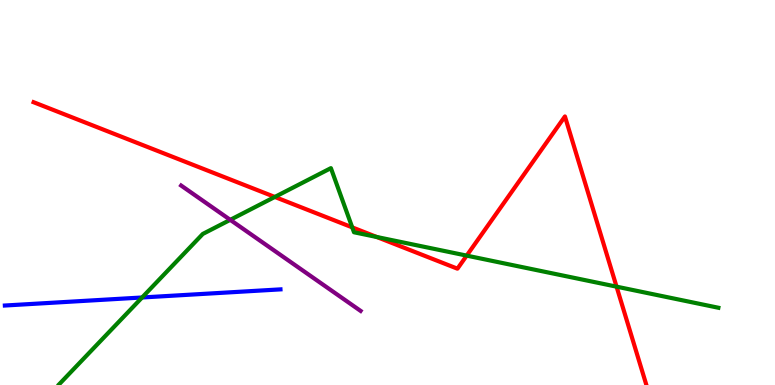[{'lines': ['blue', 'red'], 'intersections': []}, {'lines': ['green', 'red'], 'intersections': [{'x': 3.55, 'y': 4.88}, {'x': 4.54, 'y': 4.09}, {'x': 4.86, 'y': 3.84}, {'x': 6.02, 'y': 3.36}, {'x': 7.96, 'y': 2.55}]}, {'lines': ['purple', 'red'], 'intersections': []}, {'lines': ['blue', 'green'], 'intersections': [{'x': 1.83, 'y': 2.27}]}, {'lines': ['blue', 'purple'], 'intersections': []}, {'lines': ['green', 'purple'], 'intersections': [{'x': 2.97, 'y': 4.29}]}]